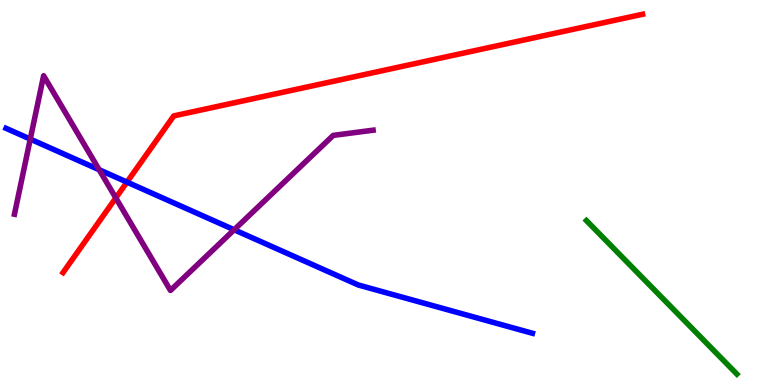[{'lines': ['blue', 'red'], 'intersections': [{'x': 1.64, 'y': 5.27}]}, {'lines': ['green', 'red'], 'intersections': []}, {'lines': ['purple', 'red'], 'intersections': [{'x': 1.49, 'y': 4.86}]}, {'lines': ['blue', 'green'], 'intersections': []}, {'lines': ['blue', 'purple'], 'intersections': [{'x': 0.391, 'y': 6.39}, {'x': 1.28, 'y': 5.59}, {'x': 3.02, 'y': 4.03}]}, {'lines': ['green', 'purple'], 'intersections': []}]